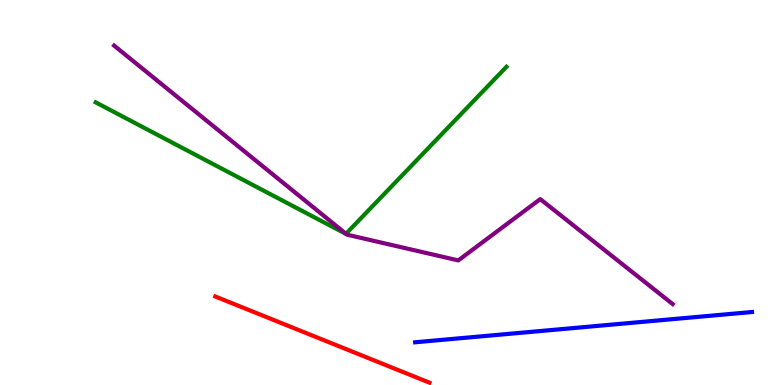[{'lines': ['blue', 'red'], 'intersections': []}, {'lines': ['green', 'red'], 'intersections': []}, {'lines': ['purple', 'red'], 'intersections': []}, {'lines': ['blue', 'green'], 'intersections': []}, {'lines': ['blue', 'purple'], 'intersections': []}, {'lines': ['green', 'purple'], 'intersections': [{'x': 4.46, 'y': 3.93}]}]